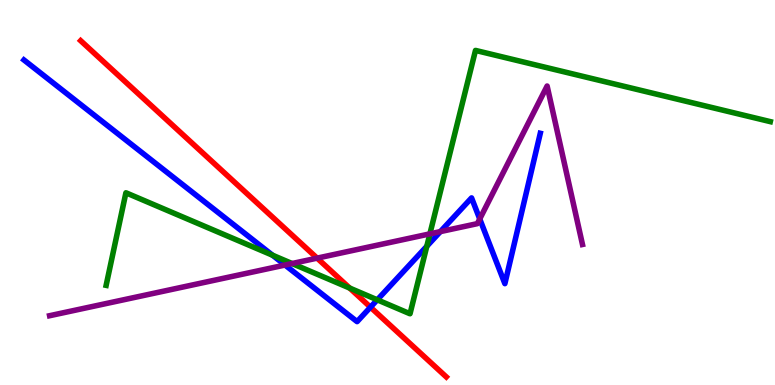[{'lines': ['blue', 'red'], 'intersections': [{'x': 4.78, 'y': 2.02}]}, {'lines': ['green', 'red'], 'intersections': [{'x': 4.51, 'y': 2.52}]}, {'lines': ['purple', 'red'], 'intersections': [{'x': 4.09, 'y': 3.3}]}, {'lines': ['blue', 'green'], 'intersections': [{'x': 3.52, 'y': 3.37}, {'x': 4.87, 'y': 2.21}, {'x': 5.51, 'y': 3.6}]}, {'lines': ['blue', 'purple'], 'intersections': [{'x': 3.68, 'y': 3.12}, {'x': 5.68, 'y': 3.98}, {'x': 6.19, 'y': 4.31}]}, {'lines': ['green', 'purple'], 'intersections': [{'x': 3.77, 'y': 3.16}, {'x': 5.55, 'y': 3.93}]}]